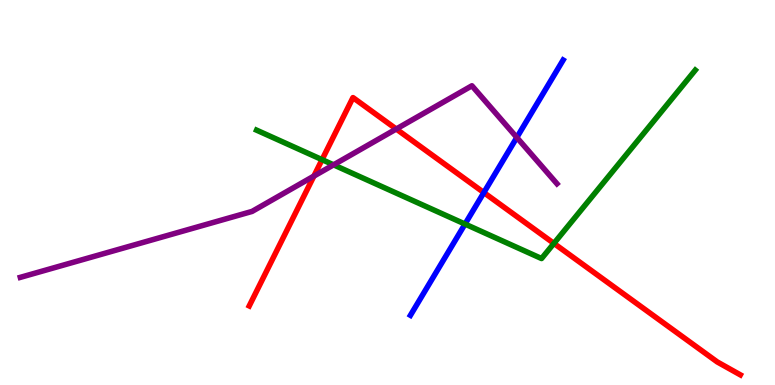[{'lines': ['blue', 'red'], 'intersections': [{'x': 6.24, 'y': 5.0}]}, {'lines': ['green', 'red'], 'intersections': [{'x': 4.16, 'y': 5.85}, {'x': 7.15, 'y': 3.68}]}, {'lines': ['purple', 'red'], 'intersections': [{'x': 4.05, 'y': 5.43}, {'x': 5.11, 'y': 6.65}]}, {'lines': ['blue', 'green'], 'intersections': [{'x': 6.0, 'y': 4.18}]}, {'lines': ['blue', 'purple'], 'intersections': [{'x': 6.67, 'y': 6.43}]}, {'lines': ['green', 'purple'], 'intersections': [{'x': 4.3, 'y': 5.72}]}]